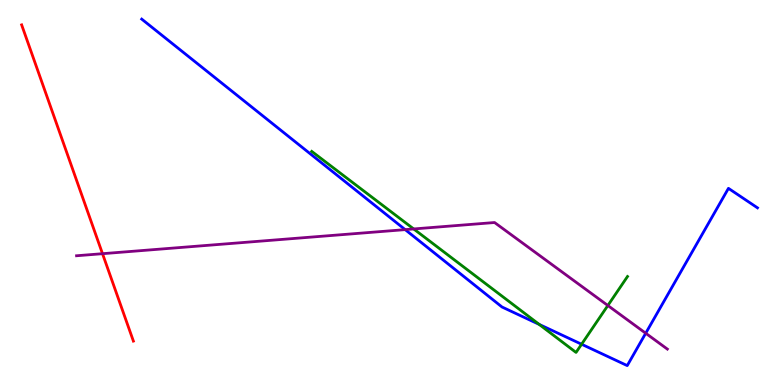[{'lines': ['blue', 'red'], 'intersections': []}, {'lines': ['green', 'red'], 'intersections': []}, {'lines': ['purple', 'red'], 'intersections': [{'x': 1.32, 'y': 3.41}]}, {'lines': ['blue', 'green'], 'intersections': [{'x': 6.96, 'y': 1.57}, {'x': 7.5, 'y': 1.06}]}, {'lines': ['blue', 'purple'], 'intersections': [{'x': 5.23, 'y': 4.04}, {'x': 8.33, 'y': 1.34}]}, {'lines': ['green', 'purple'], 'intersections': [{'x': 5.34, 'y': 4.05}, {'x': 7.84, 'y': 2.06}]}]